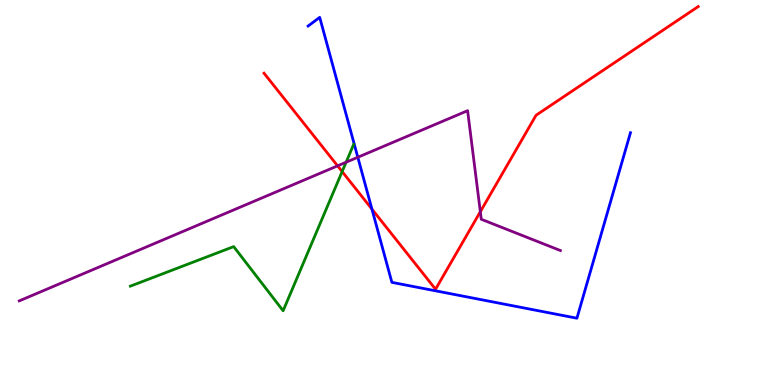[{'lines': ['blue', 'red'], 'intersections': [{'x': 4.8, 'y': 4.57}]}, {'lines': ['green', 'red'], 'intersections': [{'x': 4.41, 'y': 5.54}]}, {'lines': ['purple', 'red'], 'intersections': [{'x': 4.36, 'y': 5.69}, {'x': 6.2, 'y': 4.5}]}, {'lines': ['blue', 'green'], 'intersections': []}, {'lines': ['blue', 'purple'], 'intersections': [{'x': 4.62, 'y': 5.92}]}, {'lines': ['green', 'purple'], 'intersections': [{'x': 4.47, 'y': 5.79}]}]